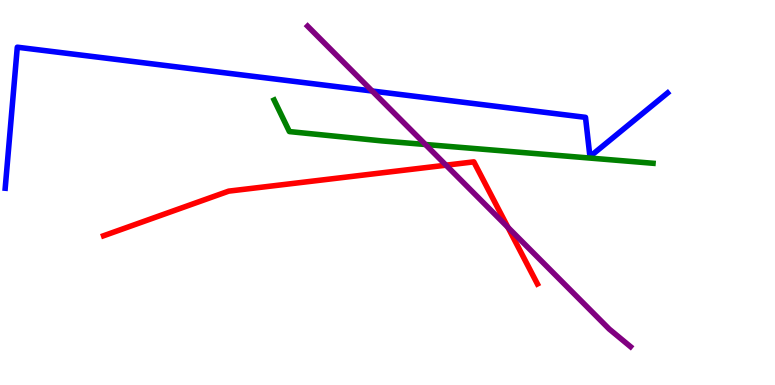[{'lines': ['blue', 'red'], 'intersections': []}, {'lines': ['green', 'red'], 'intersections': []}, {'lines': ['purple', 'red'], 'intersections': [{'x': 5.76, 'y': 5.71}, {'x': 6.55, 'y': 4.09}]}, {'lines': ['blue', 'green'], 'intersections': []}, {'lines': ['blue', 'purple'], 'intersections': [{'x': 4.8, 'y': 7.64}]}, {'lines': ['green', 'purple'], 'intersections': [{'x': 5.49, 'y': 6.25}]}]